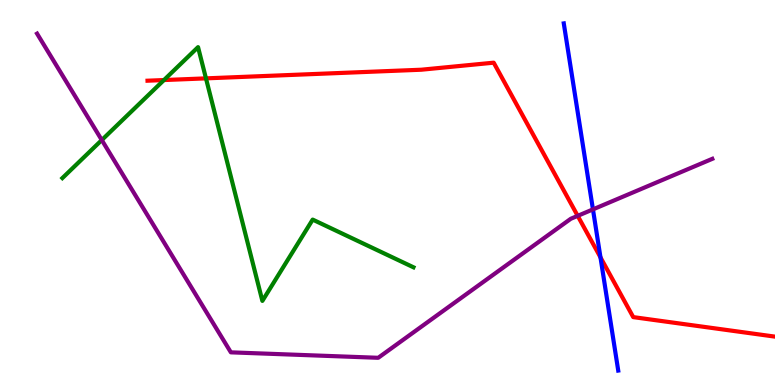[{'lines': ['blue', 'red'], 'intersections': [{'x': 7.75, 'y': 3.32}]}, {'lines': ['green', 'red'], 'intersections': [{'x': 2.12, 'y': 7.92}, {'x': 2.66, 'y': 7.96}]}, {'lines': ['purple', 'red'], 'intersections': [{'x': 7.45, 'y': 4.39}]}, {'lines': ['blue', 'green'], 'intersections': []}, {'lines': ['blue', 'purple'], 'intersections': [{'x': 7.65, 'y': 4.56}]}, {'lines': ['green', 'purple'], 'intersections': [{'x': 1.31, 'y': 6.36}]}]